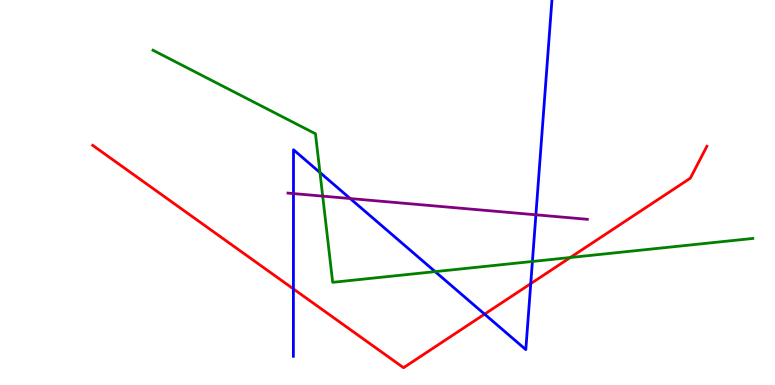[{'lines': ['blue', 'red'], 'intersections': [{'x': 3.79, 'y': 2.5}, {'x': 6.25, 'y': 1.84}, {'x': 6.85, 'y': 2.63}]}, {'lines': ['green', 'red'], 'intersections': [{'x': 7.36, 'y': 3.31}]}, {'lines': ['purple', 'red'], 'intersections': []}, {'lines': ['blue', 'green'], 'intersections': [{'x': 4.13, 'y': 5.52}, {'x': 5.61, 'y': 2.94}, {'x': 6.87, 'y': 3.21}]}, {'lines': ['blue', 'purple'], 'intersections': [{'x': 3.79, 'y': 4.97}, {'x': 4.52, 'y': 4.84}, {'x': 6.91, 'y': 4.42}]}, {'lines': ['green', 'purple'], 'intersections': [{'x': 4.16, 'y': 4.91}]}]